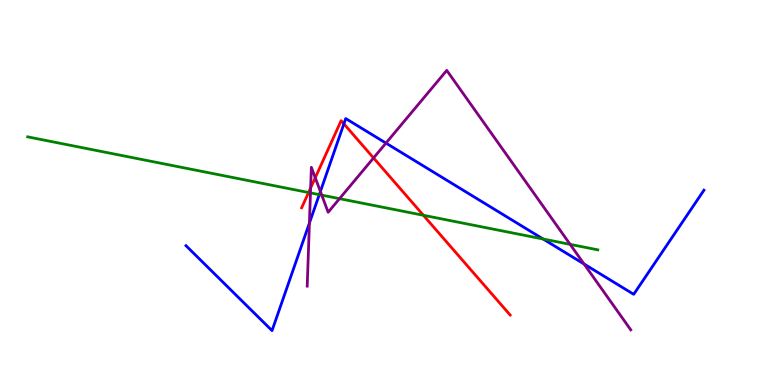[{'lines': ['blue', 'red'], 'intersections': [{'x': 4.44, 'y': 6.78}]}, {'lines': ['green', 'red'], 'intersections': [{'x': 3.98, 'y': 5.0}, {'x': 5.46, 'y': 4.41}]}, {'lines': ['purple', 'red'], 'intersections': [{'x': 4.01, 'y': 5.12}, {'x': 4.07, 'y': 5.38}, {'x': 4.82, 'y': 5.9}]}, {'lines': ['blue', 'green'], 'intersections': [{'x': 4.12, 'y': 4.94}, {'x': 7.01, 'y': 3.79}]}, {'lines': ['blue', 'purple'], 'intersections': [{'x': 3.99, 'y': 4.21}, {'x': 4.13, 'y': 5.03}, {'x': 4.98, 'y': 6.28}, {'x': 7.54, 'y': 3.14}]}, {'lines': ['green', 'purple'], 'intersections': [{'x': 4.01, 'y': 4.99}, {'x': 4.15, 'y': 4.93}, {'x': 4.38, 'y': 4.84}, {'x': 7.36, 'y': 3.65}]}]